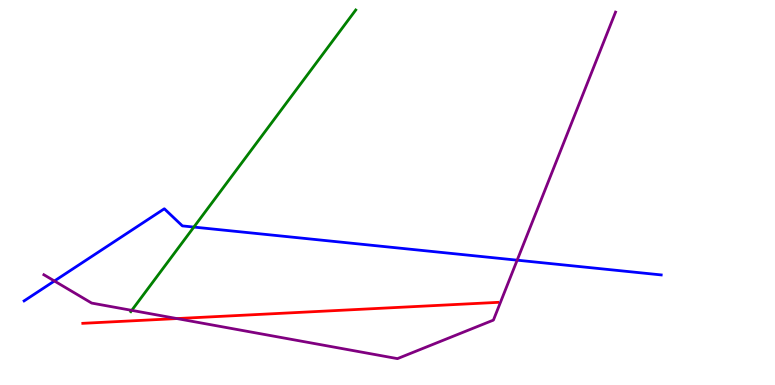[{'lines': ['blue', 'red'], 'intersections': []}, {'lines': ['green', 'red'], 'intersections': []}, {'lines': ['purple', 'red'], 'intersections': [{'x': 2.28, 'y': 1.73}]}, {'lines': ['blue', 'green'], 'intersections': [{'x': 2.5, 'y': 4.1}]}, {'lines': ['blue', 'purple'], 'intersections': [{'x': 0.702, 'y': 2.7}, {'x': 6.67, 'y': 3.24}]}, {'lines': ['green', 'purple'], 'intersections': [{'x': 1.7, 'y': 1.94}]}]